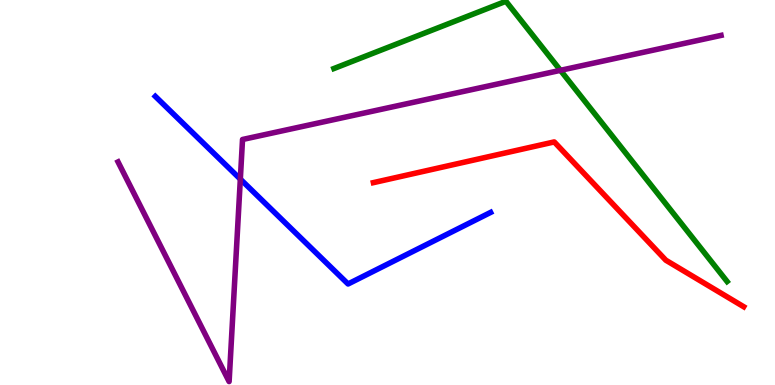[{'lines': ['blue', 'red'], 'intersections': []}, {'lines': ['green', 'red'], 'intersections': []}, {'lines': ['purple', 'red'], 'intersections': []}, {'lines': ['blue', 'green'], 'intersections': []}, {'lines': ['blue', 'purple'], 'intersections': [{'x': 3.1, 'y': 5.35}]}, {'lines': ['green', 'purple'], 'intersections': [{'x': 7.23, 'y': 8.17}]}]